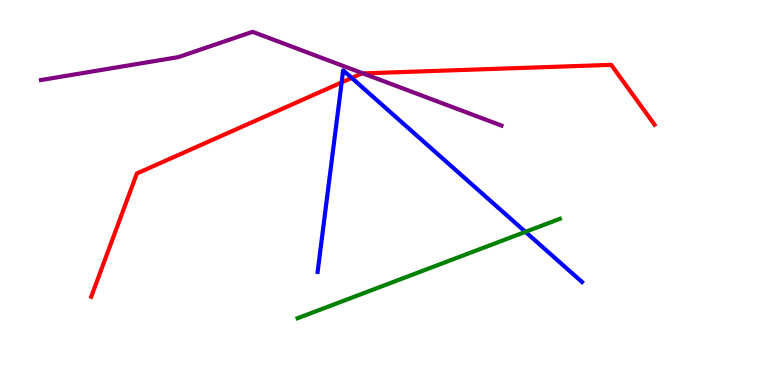[{'lines': ['blue', 'red'], 'intersections': [{'x': 4.41, 'y': 7.86}, {'x': 4.54, 'y': 7.98}]}, {'lines': ['green', 'red'], 'intersections': []}, {'lines': ['purple', 'red'], 'intersections': [{'x': 4.68, 'y': 8.09}]}, {'lines': ['blue', 'green'], 'intersections': [{'x': 6.78, 'y': 3.98}]}, {'lines': ['blue', 'purple'], 'intersections': []}, {'lines': ['green', 'purple'], 'intersections': []}]